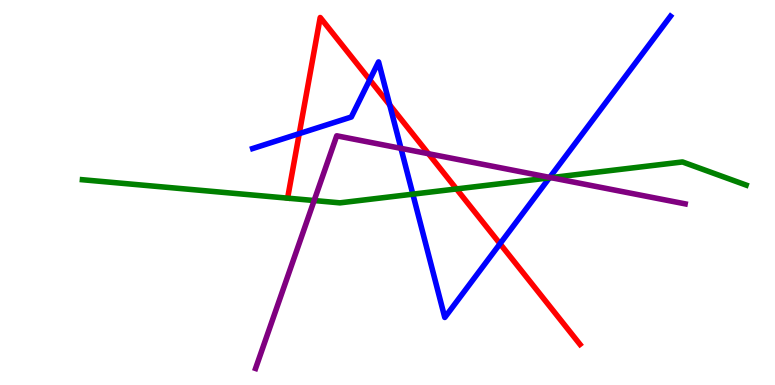[{'lines': ['blue', 'red'], 'intersections': [{'x': 3.86, 'y': 6.53}, {'x': 4.77, 'y': 7.93}, {'x': 5.03, 'y': 7.27}, {'x': 6.45, 'y': 3.67}]}, {'lines': ['green', 'red'], 'intersections': [{'x': 5.89, 'y': 5.09}]}, {'lines': ['purple', 'red'], 'intersections': [{'x': 5.53, 'y': 6.01}]}, {'lines': ['blue', 'green'], 'intersections': [{'x': 5.33, 'y': 4.96}, {'x': 7.09, 'y': 5.38}]}, {'lines': ['blue', 'purple'], 'intersections': [{'x': 5.17, 'y': 6.15}, {'x': 7.09, 'y': 5.39}]}, {'lines': ['green', 'purple'], 'intersections': [{'x': 4.05, 'y': 4.79}, {'x': 7.11, 'y': 5.39}]}]